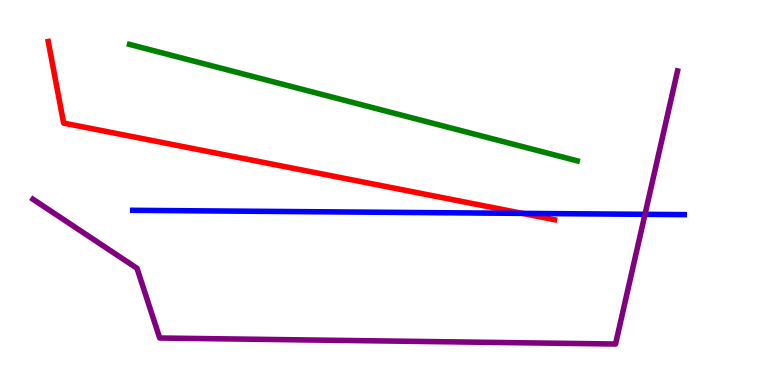[{'lines': ['blue', 'red'], 'intersections': [{'x': 6.74, 'y': 4.46}]}, {'lines': ['green', 'red'], 'intersections': []}, {'lines': ['purple', 'red'], 'intersections': []}, {'lines': ['blue', 'green'], 'intersections': []}, {'lines': ['blue', 'purple'], 'intersections': [{'x': 8.32, 'y': 4.43}]}, {'lines': ['green', 'purple'], 'intersections': []}]